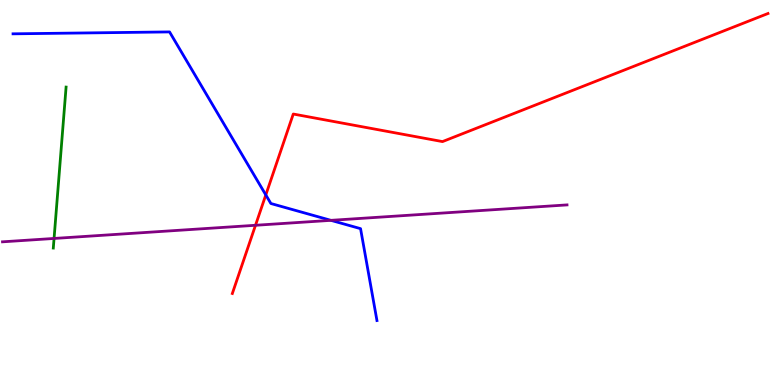[{'lines': ['blue', 'red'], 'intersections': [{'x': 3.43, 'y': 4.94}]}, {'lines': ['green', 'red'], 'intersections': []}, {'lines': ['purple', 'red'], 'intersections': [{'x': 3.3, 'y': 4.15}]}, {'lines': ['blue', 'green'], 'intersections': []}, {'lines': ['blue', 'purple'], 'intersections': [{'x': 4.27, 'y': 4.28}]}, {'lines': ['green', 'purple'], 'intersections': [{'x': 0.698, 'y': 3.81}]}]